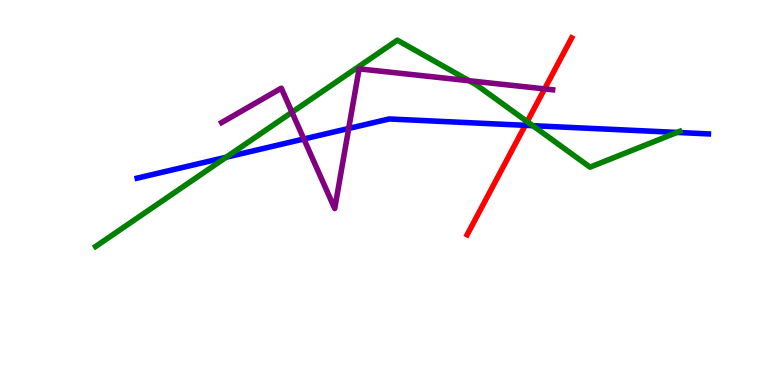[{'lines': ['blue', 'red'], 'intersections': [{'x': 6.78, 'y': 6.74}]}, {'lines': ['green', 'red'], 'intersections': [{'x': 6.8, 'y': 6.84}]}, {'lines': ['purple', 'red'], 'intersections': [{'x': 7.03, 'y': 7.69}]}, {'lines': ['blue', 'green'], 'intersections': [{'x': 2.92, 'y': 5.92}, {'x': 6.87, 'y': 6.74}, {'x': 8.74, 'y': 6.56}]}, {'lines': ['blue', 'purple'], 'intersections': [{'x': 3.92, 'y': 6.39}, {'x': 4.5, 'y': 6.66}]}, {'lines': ['green', 'purple'], 'intersections': [{'x': 3.77, 'y': 7.08}, {'x': 6.05, 'y': 7.9}]}]